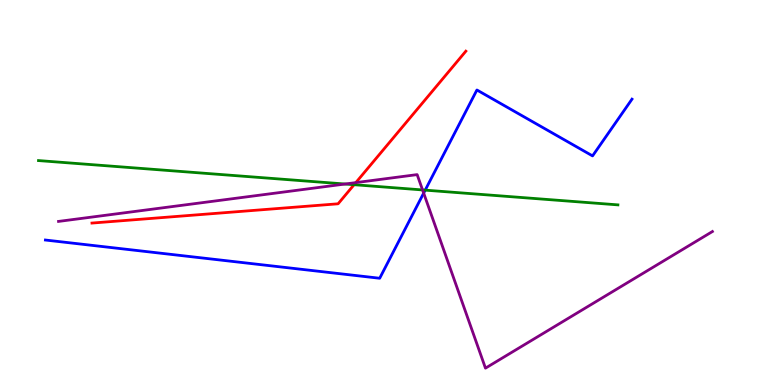[{'lines': ['blue', 'red'], 'intersections': []}, {'lines': ['green', 'red'], 'intersections': [{'x': 4.57, 'y': 5.2}]}, {'lines': ['purple', 'red'], 'intersections': [{'x': 4.59, 'y': 5.26}]}, {'lines': ['blue', 'green'], 'intersections': [{'x': 5.49, 'y': 5.06}]}, {'lines': ['blue', 'purple'], 'intersections': [{'x': 5.47, 'y': 4.98}]}, {'lines': ['green', 'purple'], 'intersections': [{'x': 4.45, 'y': 5.22}, {'x': 5.45, 'y': 5.07}]}]